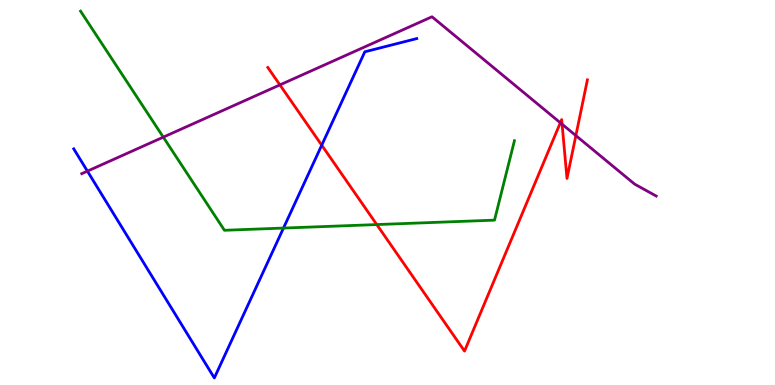[{'lines': ['blue', 'red'], 'intersections': [{'x': 4.15, 'y': 6.23}]}, {'lines': ['green', 'red'], 'intersections': [{'x': 4.86, 'y': 4.17}]}, {'lines': ['purple', 'red'], 'intersections': [{'x': 3.61, 'y': 7.79}, {'x': 7.23, 'y': 6.81}, {'x': 7.25, 'y': 6.77}, {'x': 7.43, 'y': 6.48}]}, {'lines': ['blue', 'green'], 'intersections': [{'x': 3.66, 'y': 4.08}]}, {'lines': ['blue', 'purple'], 'intersections': [{'x': 1.13, 'y': 5.56}]}, {'lines': ['green', 'purple'], 'intersections': [{'x': 2.11, 'y': 6.44}]}]